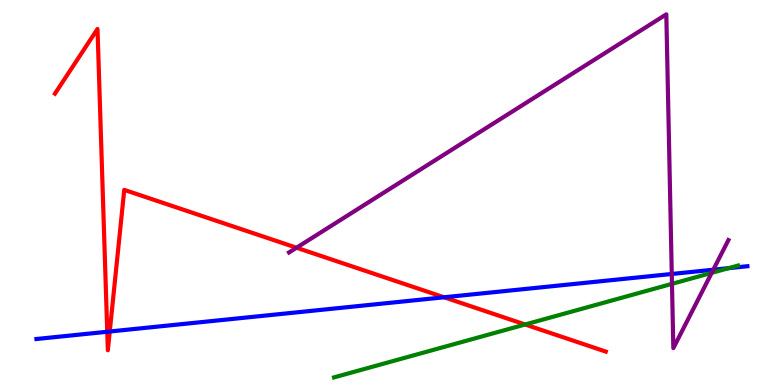[{'lines': ['blue', 'red'], 'intersections': [{'x': 1.38, 'y': 1.38}, {'x': 1.42, 'y': 1.39}, {'x': 5.73, 'y': 2.28}]}, {'lines': ['green', 'red'], 'intersections': [{'x': 6.78, 'y': 1.57}]}, {'lines': ['purple', 'red'], 'intersections': [{'x': 3.83, 'y': 3.57}]}, {'lines': ['blue', 'green'], 'intersections': [{'x': 9.4, 'y': 3.04}]}, {'lines': ['blue', 'purple'], 'intersections': [{'x': 8.67, 'y': 2.88}, {'x': 9.2, 'y': 2.99}]}, {'lines': ['green', 'purple'], 'intersections': [{'x': 8.67, 'y': 2.63}, {'x': 9.18, 'y': 2.91}]}]